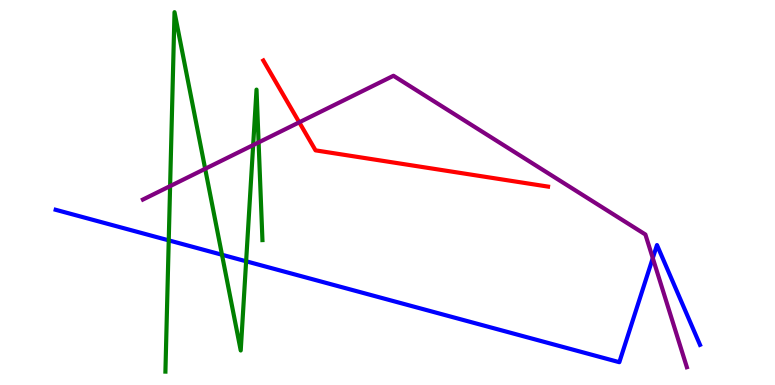[{'lines': ['blue', 'red'], 'intersections': []}, {'lines': ['green', 'red'], 'intersections': []}, {'lines': ['purple', 'red'], 'intersections': [{'x': 3.86, 'y': 6.82}]}, {'lines': ['blue', 'green'], 'intersections': [{'x': 2.18, 'y': 3.76}, {'x': 2.86, 'y': 3.38}, {'x': 3.18, 'y': 3.21}]}, {'lines': ['blue', 'purple'], 'intersections': [{'x': 8.42, 'y': 3.3}]}, {'lines': ['green', 'purple'], 'intersections': [{'x': 2.19, 'y': 5.17}, {'x': 2.65, 'y': 5.62}, {'x': 3.27, 'y': 6.23}, {'x': 3.34, 'y': 6.3}]}]